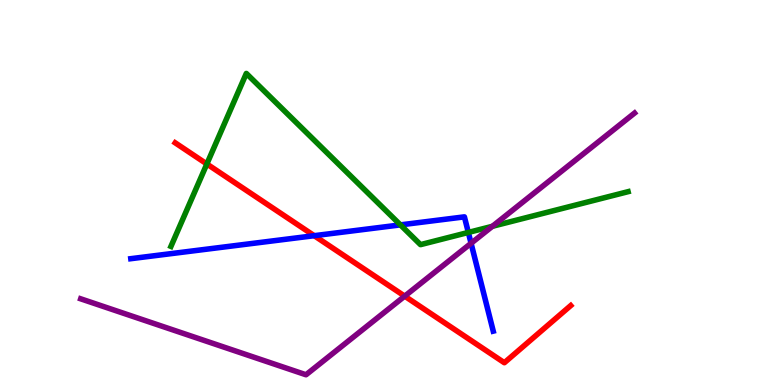[{'lines': ['blue', 'red'], 'intersections': [{'x': 4.05, 'y': 3.88}]}, {'lines': ['green', 'red'], 'intersections': [{'x': 2.67, 'y': 5.74}]}, {'lines': ['purple', 'red'], 'intersections': [{'x': 5.22, 'y': 2.31}]}, {'lines': ['blue', 'green'], 'intersections': [{'x': 5.17, 'y': 4.16}, {'x': 6.04, 'y': 3.96}]}, {'lines': ['blue', 'purple'], 'intersections': [{'x': 6.08, 'y': 3.68}]}, {'lines': ['green', 'purple'], 'intersections': [{'x': 6.35, 'y': 4.12}]}]